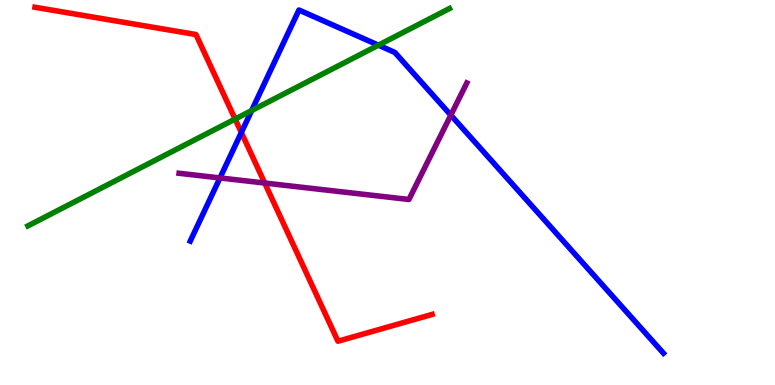[{'lines': ['blue', 'red'], 'intersections': [{'x': 3.11, 'y': 6.56}]}, {'lines': ['green', 'red'], 'intersections': [{'x': 3.03, 'y': 6.91}]}, {'lines': ['purple', 'red'], 'intersections': [{'x': 3.42, 'y': 5.25}]}, {'lines': ['blue', 'green'], 'intersections': [{'x': 3.25, 'y': 7.13}, {'x': 4.88, 'y': 8.83}]}, {'lines': ['blue', 'purple'], 'intersections': [{'x': 2.84, 'y': 5.38}, {'x': 5.82, 'y': 7.01}]}, {'lines': ['green', 'purple'], 'intersections': []}]